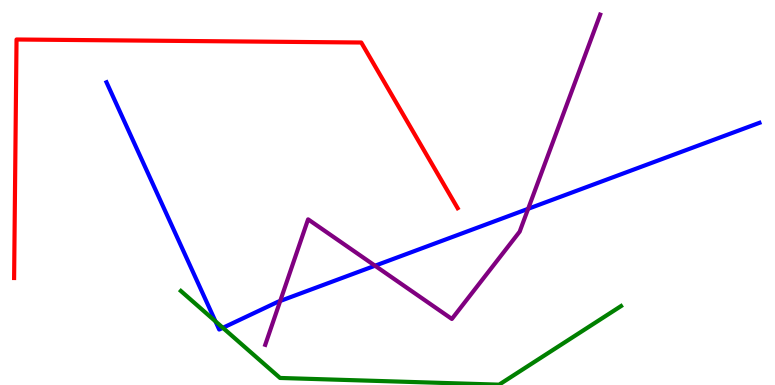[{'lines': ['blue', 'red'], 'intersections': []}, {'lines': ['green', 'red'], 'intersections': []}, {'lines': ['purple', 'red'], 'intersections': []}, {'lines': ['blue', 'green'], 'intersections': [{'x': 2.78, 'y': 1.65}, {'x': 2.88, 'y': 1.49}]}, {'lines': ['blue', 'purple'], 'intersections': [{'x': 3.62, 'y': 2.18}, {'x': 4.84, 'y': 3.1}, {'x': 6.81, 'y': 4.58}]}, {'lines': ['green', 'purple'], 'intersections': []}]